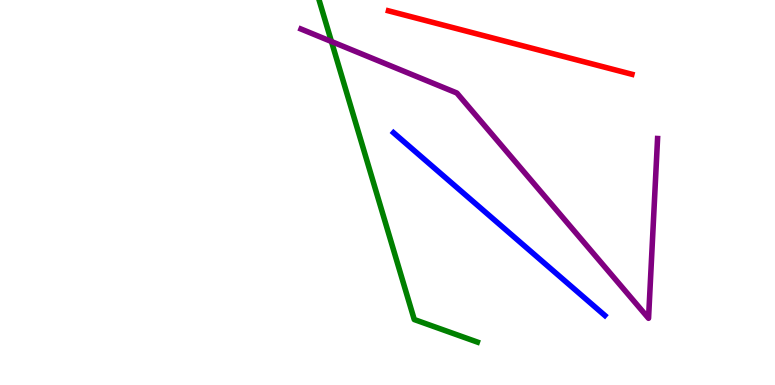[{'lines': ['blue', 'red'], 'intersections': []}, {'lines': ['green', 'red'], 'intersections': []}, {'lines': ['purple', 'red'], 'intersections': []}, {'lines': ['blue', 'green'], 'intersections': []}, {'lines': ['blue', 'purple'], 'intersections': []}, {'lines': ['green', 'purple'], 'intersections': [{'x': 4.28, 'y': 8.92}]}]